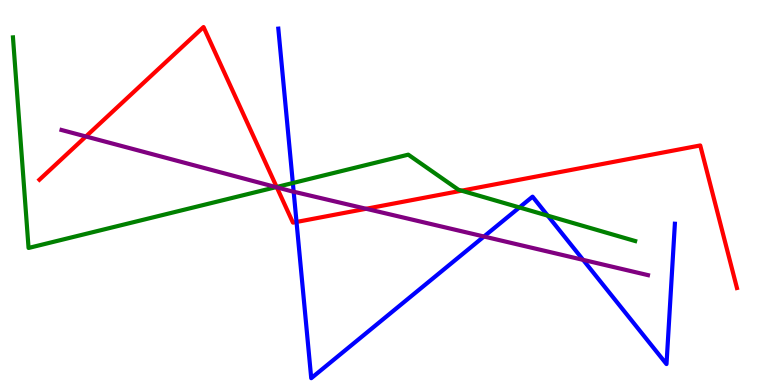[{'lines': ['blue', 'red'], 'intersections': [{'x': 3.83, 'y': 4.23}]}, {'lines': ['green', 'red'], 'intersections': [{'x': 3.57, 'y': 5.14}, {'x': 5.96, 'y': 5.05}]}, {'lines': ['purple', 'red'], 'intersections': [{'x': 1.11, 'y': 6.45}, {'x': 3.57, 'y': 5.13}, {'x': 4.72, 'y': 4.58}]}, {'lines': ['blue', 'green'], 'intersections': [{'x': 3.78, 'y': 5.25}, {'x': 6.7, 'y': 4.61}, {'x': 7.07, 'y': 4.4}]}, {'lines': ['blue', 'purple'], 'intersections': [{'x': 3.79, 'y': 5.02}, {'x': 6.24, 'y': 3.86}, {'x': 7.52, 'y': 3.25}]}, {'lines': ['green', 'purple'], 'intersections': [{'x': 3.56, 'y': 5.14}]}]